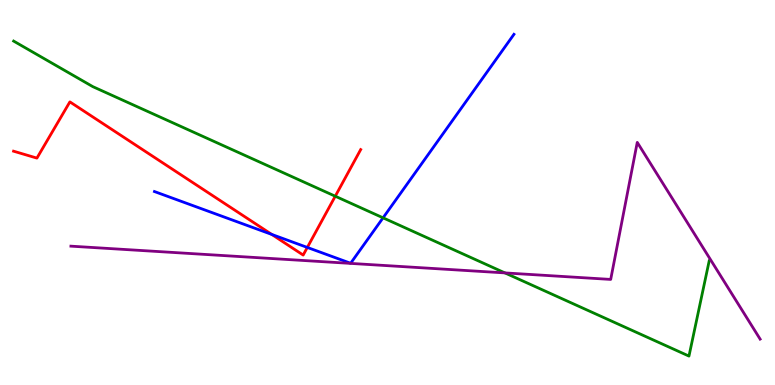[{'lines': ['blue', 'red'], 'intersections': [{'x': 3.51, 'y': 3.91}, {'x': 3.97, 'y': 3.57}]}, {'lines': ['green', 'red'], 'intersections': [{'x': 4.33, 'y': 4.9}]}, {'lines': ['purple', 'red'], 'intersections': []}, {'lines': ['blue', 'green'], 'intersections': [{'x': 4.94, 'y': 4.34}]}, {'lines': ['blue', 'purple'], 'intersections': []}, {'lines': ['green', 'purple'], 'intersections': [{'x': 6.52, 'y': 2.91}]}]